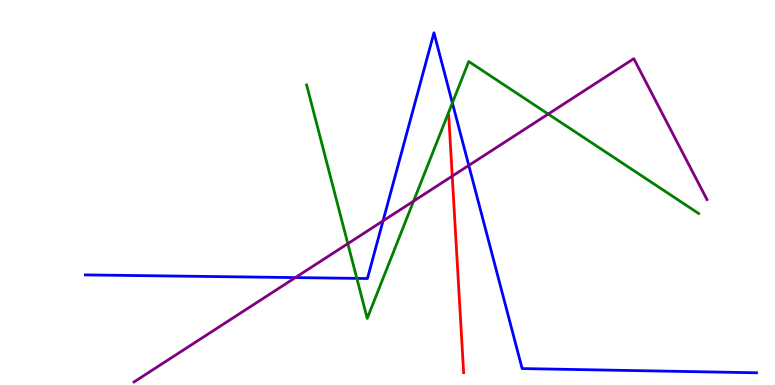[{'lines': ['blue', 'red'], 'intersections': []}, {'lines': ['green', 'red'], 'intersections': []}, {'lines': ['purple', 'red'], 'intersections': [{'x': 5.84, 'y': 5.43}]}, {'lines': ['blue', 'green'], 'intersections': [{'x': 4.6, 'y': 2.77}, {'x': 5.84, 'y': 7.33}]}, {'lines': ['blue', 'purple'], 'intersections': [{'x': 3.81, 'y': 2.79}, {'x': 4.94, 'y': 4.26}, {'x': 6.05, 'y': 5.7}]}, {'lines': ['green', 'purple'], 'intersections': [{'x': 4.49, 'y': 3.67}, {'x': 5.34, 'y': 4.78}, {'x': 7.07, 'y': 7.04}]}]